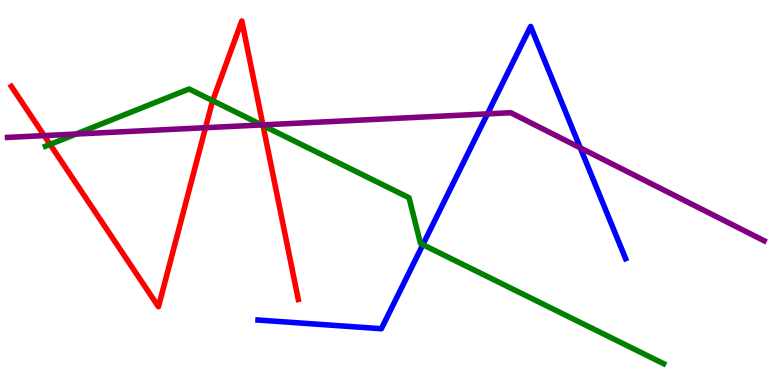[{'lines': ['blue', 'red'], 'intersections': []}, {'lines': ['green', 'red'], 'intersections': [{'x': 0.646, 'y': 6.25}, {'x': 2.74, 'y': 7.38}, {'x': 3.39, 'y': 6.74}]}, {'lines': ['purple', 'red'], 'intersections': [{'x': 0.57, 'y': 6.48}, {'x': 2.65, 'y': 6.68}, {'x': 3.39, 'y': 6.76}]}, {'lines': ['blue', 'green'], 'intersections': [{'x': 5.46, 'y': 3.64}]}, {'lines': ['blue', 'purple'], 'intersections': [{'x': 6.29, 'y': 7.04}, {'x': 7.49, 'y': 6.16}]}, {'lines': ['green', 'purple'], 'intersections': [{'x': 0.982, 'y': 6.52}, {'x': 3.38, 'y': 6.75}]}]